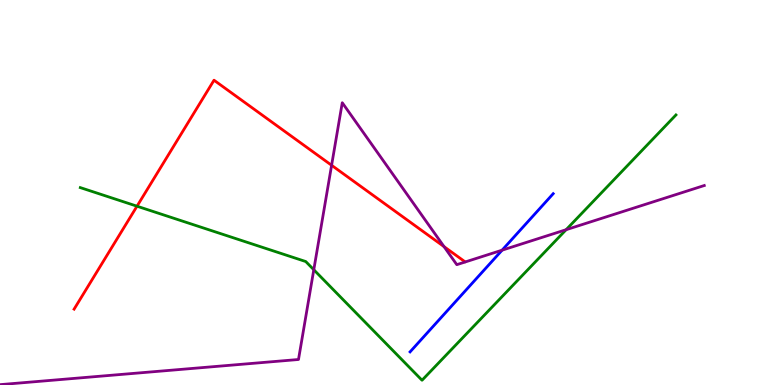[{'lines': ['blue', 'red'], 'intersections': []}, {'lines': ['green', 'red'], 'intersections': [{'x': 1.77, 'y': 4.64}]}, {'lines': ['purple', 'red'], 'intersections': [{'x': 4.28, 'y': 5.71}, {'x': 5.73, 'y': 3.59}]}, {'lines': ['blue', 'green'], 'intersections': []}, {'lines': ['blue', 'purple'], 'intersections': [{'x': 6.48, 'y': 3.5}]}, {'lines': ['green', 'purple'], 'intersections': [{'x': 4.05, 'y': 2.99}, {'x': 7.3, 'y': 4.03}]}]